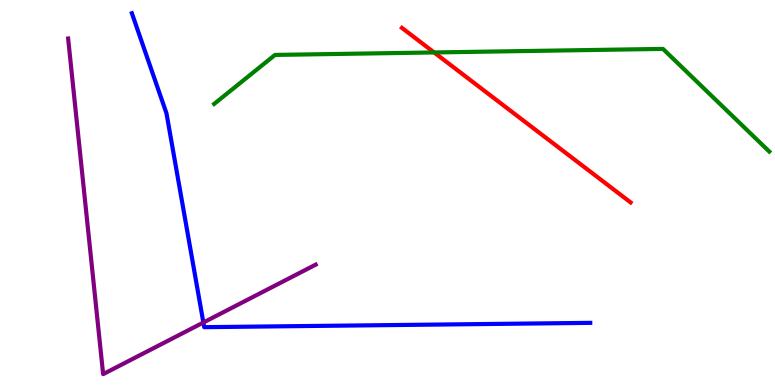[{'lines': ['blue', 'red'], 'intersections': []}, {'lines': ['green', 'red'], 'intersections': [{'x': 5.6, 'y': 8.64}]}, {'lines': ['purple', 'red'], 'intersections': []}, {'lines': ['blue', 'green'], 'intersections': []}, {'lines': ['blue', 'purple'], 'intersections': [{'x': 2.62, 'y': 1.62}]}, {'lines': ['green', 'purple'], 'intersections': []}]